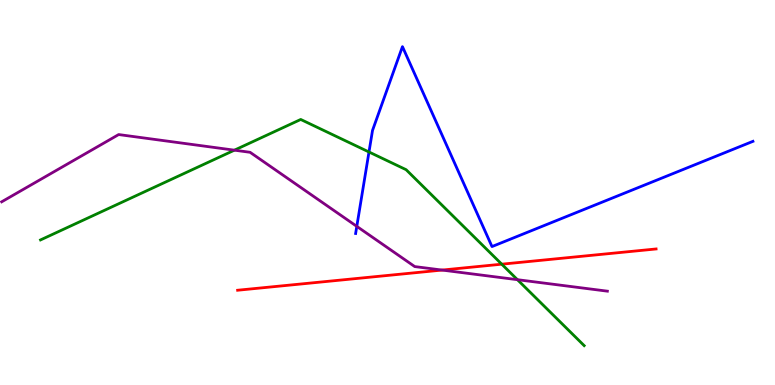[{'lines': ['blue', 'red'], 'intersections': []}, {'lines': ['green', 'red'], 'intersections': [{'x': 6.47, 'y': 3.14}]}, {'lines': ['purple', 'red'], 'intersections': [{'x': 5.7, 'y': 2.99}]}, {'lines': ['blue', 'green'], 'intersections': [{'x': 4.76, 'y': 6.05}]}, {'lines': ['blue', 'purple'], 'intersections': [{'x': 4.6, 'y': 4.12}]}, {'lines': ['green', 'purple'], 'intersections': [{'x': 3.02, 'y': 6.1}, {'x': 6.68, 'y': 2.74}]}]